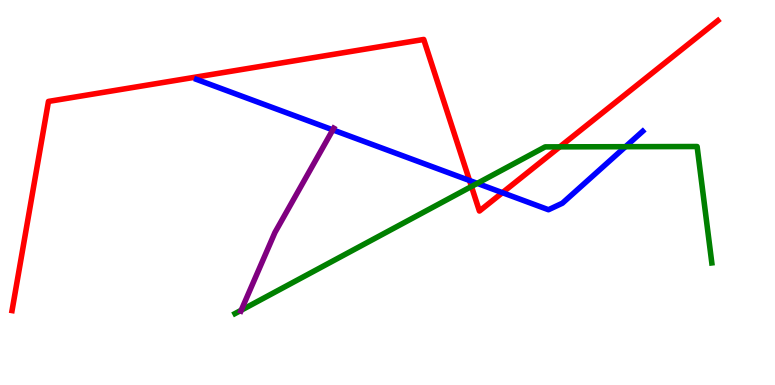[{'lines': ['blue', 'red'], 'intersections': [{'x': 6.06, 'y': 5.31}, {'x': 6.48, 'y': 5.0}]}, {'lines': ['green', 'red'], 'intersections': [{'x': 6.08, 'y': 5.16}, {'x': 7.22, 'y': 6.19}]}, {'lines': ['purple', 'red'], 'intersections': []}, {'lines': ['blue', 'green'], 'intersections': [{'x': 6.16, 'y': 5.24}, {'x': 8.07, 'y': 6.19}]}, {'lines': ['blue', 'purple'], 'intersections': [{'x': 4.29, 'y': 6.63}]}, {'lines': ['green', 'purple'], 'intersections': [{'x': 3.11, 'y': 1.94}]}]